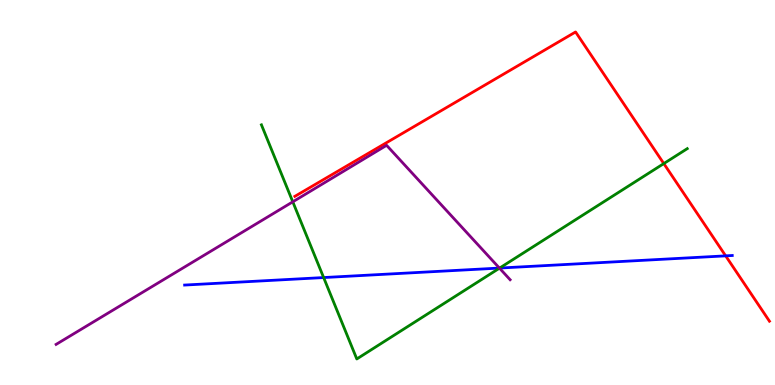[{'lines': ['blue', 'red'], 'intersections': [{'x': 9.36, 'y': 3.35}]}, {'lines': ['green', 'red'], 'intersections': [{'x': 8.57, 'y': 5.75}]}, {'lines': ['purple', 'red'], 'intersections': []}, {'lines': ['blue', 'green'], 'intersections': [{'x': 4.18, 'y': 2.79}, {'x': 6.45, 'y': 3.04}]}, {'lines': ['blue', 'purple'], 'intersections': [{'x': 6.44, 'y': 3.04}]}, {'lines': ['green', 'purple'], 'intersections': [{'x': 3.78, 'y': 4.76}, {'x': 6.45, 'y': 3.03}]}]